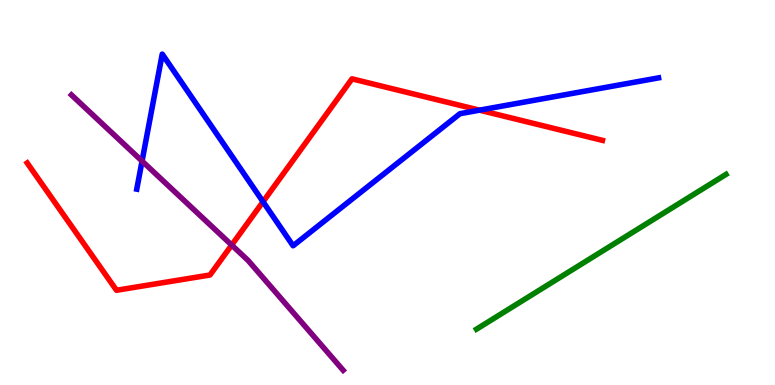[{'lines': ['blue', 'red'], 'intersections': [{'x': 3.39, 'y': 4.76}, {'x': 6.19, 'y': 7.14}]}, {'lines': ['green', 'red'], 'intersections': []}, {'lines': ['purple', 'red'], 'intersections': [{'x': 2.99, 'y': 3.63}]}, {'lines': ['blue', 'green'], 'intersections': []}, {'lines': ['blue', 'purple'], 'intersections': [{'x': 1.83, 'y': 5.82}]}, {'lines': ['green', 'purple'], 'intersections': []}]